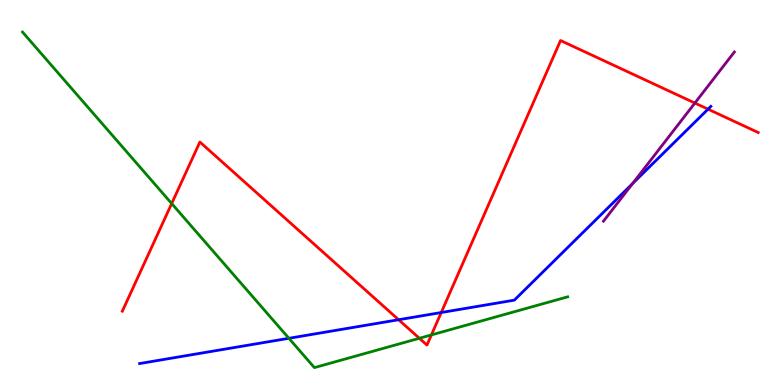[{'lines': ['blue', 'red'], 'intersections': [{'x': 5.14, 'y': 1.7}, {'x': 5.69, 'y': 1.88}, {'x': 9.14, 'y': 7.16}]}, {'lines': ['green', 'red'], 'intersections': [{'x': 2.22, 'y': 4.71}, {'x': 5.41, 'y': 1.21}, {'x': 5.57, 'y': 1.3}]}, {'lines': ['purple', 'red'], 'intersections': [{'x': 8.97, 'y': 7.32}]}, {'lines': ['blue', 'green'], 'intersections': [{'x': 3.73, 'y': 1.21}]}, {'lines': ['blue', 'purple'], 'intersections': [{'x': 8.16, 'y': 5.23}]}, {'lines': ['green', 'purple'], 'intersections': []}]